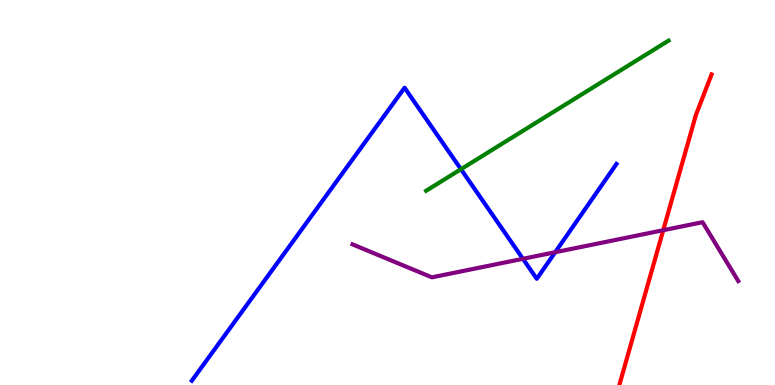[{'lines': ['blue', 'red'], 'intersections': []}, {'lines': ['green', 'red'], 'intersections': []}, {'lines': ['purple', 'red'], 'intersections': [{'x': 8.56, 'y': 4.02}]}, {'lines': ['blue', 'green'], 'intersections': [{'x': 5.95, 'y': 5.6}]}, {'lines': ['blue', 'purple'], 'intersections': [{'x': 6.75, 'y': 3.28}, {'x': 7.16, 'y': 3.45}]}, {'lines': ['green', 'purple'], 'intersections': []}]